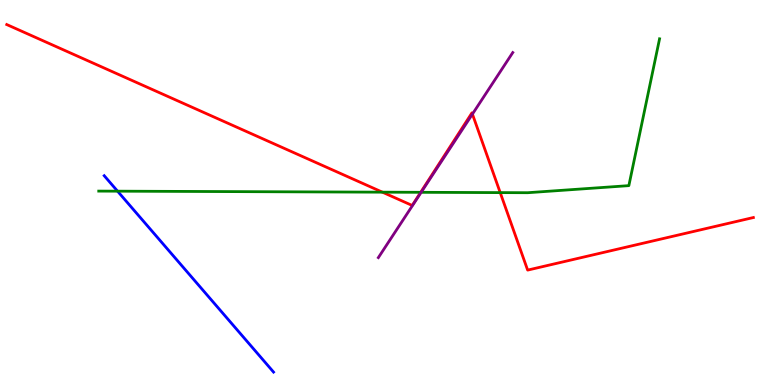[{'lines': ['blue', 'red'], 'intersections': []}, {'lines': ['green', 'red'], 'intersections': [{'x': 4.93, 'y': 5.01}, {'x': 5.43, 'y': 5.0}, {'x': 6.45, 'y': 5.0}]}, {'lines': ['purple', 'red'], 'intersections': [{'x': 6.1, 'y': 7.04}]}, {'lines': ['blue', 'green'], 'intersections': [{'x': 1.52, 'y': 5.03}]}, {'lines': ['blue', 'purple'], 'intersections': []}, {'lines': ['green', 'purple'], 'intersections': [{'x': 5.43, 'y': 5.0}]}]